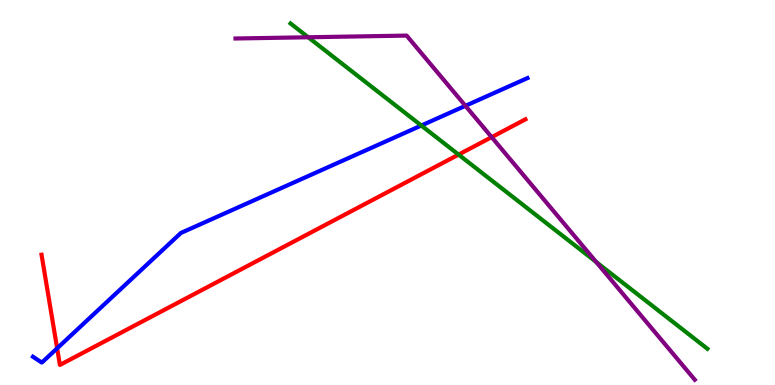[{'lines': ['blue', 'red'], 'intersections': [{'x': 0.737, 'y': 0.953}]}, {'lines': ['green', 'red'], 'intersections': [{'x': 5.92, 'y': 5.98}]}, {'lines': ['purple', 'red'], 'intersections': [{'x': 6.34, 'y': 6.44}]}, {'lines': ['blue', 'green'], 'intersections': [{'x': 5.44, 'y': 6.74}]}, {'lines': ['blue', 'purple'], 'intersections': [{'x': 6.01, 'y': 7.25}]}, {'lines': ['green', 'purple'], 'intersections': [{'x': 3.98, 'y': 9.03}, {'x': 7.69, 'y': 3.2}]}]